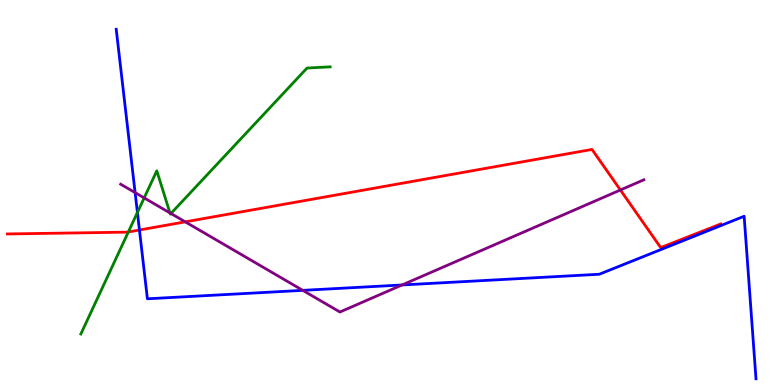[{'lines': ['blue', 'red'], 'intersections': [{'x': 1.8, 'y': 4.03}]}, {'lines': ['green', 'red'], 'intersections': [{'x': 1.66, 'y': 3.97}]}, {'lines': ['purple', 'red'], 'intersections': [{'x': 2.39, 'y': 4.24}, {'x': 8.01, 'y': 5.07}]}, {'lines': ['blue', 'green'], 'intersections': [{'x': 1.77, 'y': 4.48}]}, {'lines': ['blue', 'purple'], 'intersections': [{'x': 1.74, 'y': 5.0}, {'x': 3.91, 'y': 2.46}, {'x': 5.19, 'y': 2.6}]}, {'lines': ['green', 'purple'], 'intersections': [{'x': 1.86, 'y': 4.86}, {'x': 2.19, 'y': 4.47}, {'x': 2.21, 'y': 4.45}]}]